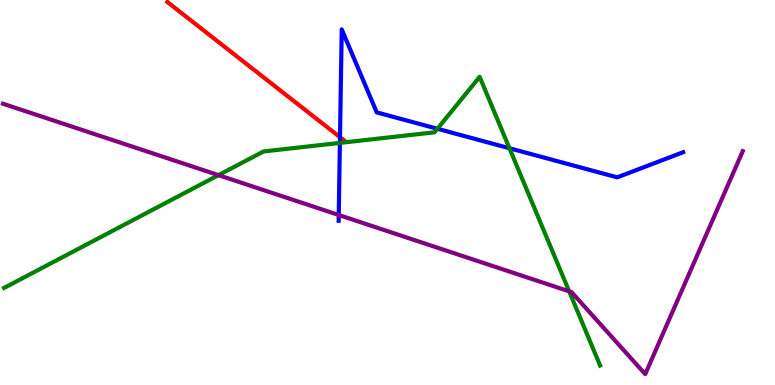[{'lines': ['blue', 'red'], 'intersections': [{'x': 4.39, 'y': 6.44}]}, {'lines': ['green', 'red'], 'intersections': []}, {'lines': ['purple', 'red'], 'intersections': []}, {'lines': ['blue', 'green'], 'intersections': [{'x': 4.39, 'y': 6.29}, {'x': 5.64, 'y': 6.66}, {'x': 6.57, 'y': 6.15}]}, {'lines': ['blue', 'purple'], 'intersections': [{'x': 4.37, 'y': 4.42}]}, {'lines': ['green', 'purple'], 'intersections': [{'x': 2.82, 'y': 5.45}, {'x': 7.34, 'y': 2.43}]}]